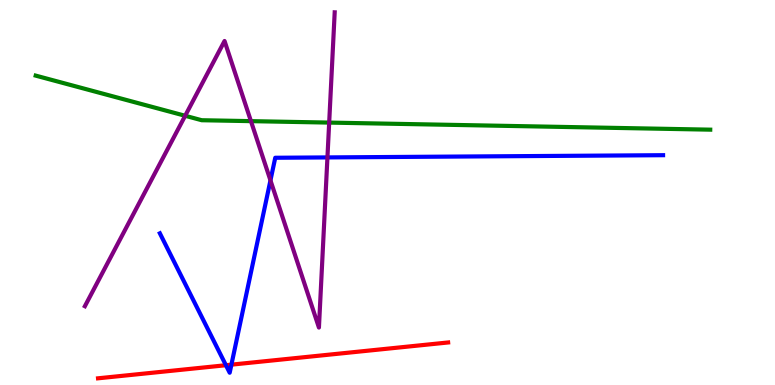[{'lines': ['blue', 'red'], 'intersections': [{'x': 2.92, 'y': 0.514}, {'x': 2.99, 'y': 0.528}]}, {'lines': ['green', 'red'], 'intersections': []}, {'lines': ['purple', 'red'], 'intersections': []}, {'lines': ['blue', 'green'], 'intersections': []}, {'lines': ['blue', 'purple'], 'intersections': [{'x': 3.49, 'y': 5.31}, {'x': 4.23, 'y': 5.91}]}, {'lines': ['green', 'purple'], 'intersections': [{'x': 2.39, 'y': 6.99}, {'x': 3.24, 'y': 6.85}, {'x': 4.25, 'y': 6.82}]}]